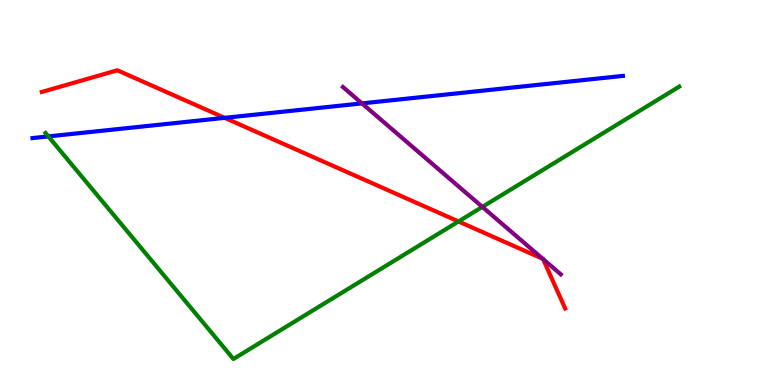[{'lines': ['blue', 'red'], 'intersections': [{'x': 2.9, 'y': 6.94}]}, {'lines': ['green', 'red'], 'intersections': [{'x': 5.92, 'y': 4.25}]}, {'lines': ['purple', 'red'], 'intersections': [{'x': 7.0, 'y': 3.28}, {'x': 7.01, 'y': 3.27}]}, {'lines': ['blue', 'green'], 'intersections': [{'x': 0.624, 'y': 6.46}]}, {'lines': ['blue', 'purple'], 'intersections': [{'x': 4.67, 'y': 7.31}]}, {'lines': ['green', 'purple'], 'intersections': [{'x': 6.22, 'y': 4.63}]}]